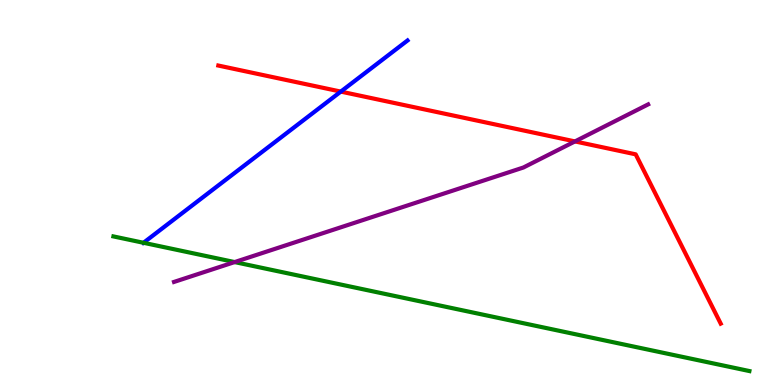[{'lines': ['blue', 'red'], 'intersections': [{'x': 4.4, 'y': 7.62}]}, {'lines': ['green', 'red'], 'intersections': []}, {'lines': ['purple', 'red'], 'intersections': [{'x': 7.42, 'y': 6.33}]}, {'lines': ['blue', 'green'], 'intersections': [{'x': 1.85, 'y': 3.69}]}, {'lines': ['blue', 'purple'], 'intersections': []}, {'lines': ['green', 'purple'], 'intersections': [{'x': 3.03, 'y': 3.19}]}]